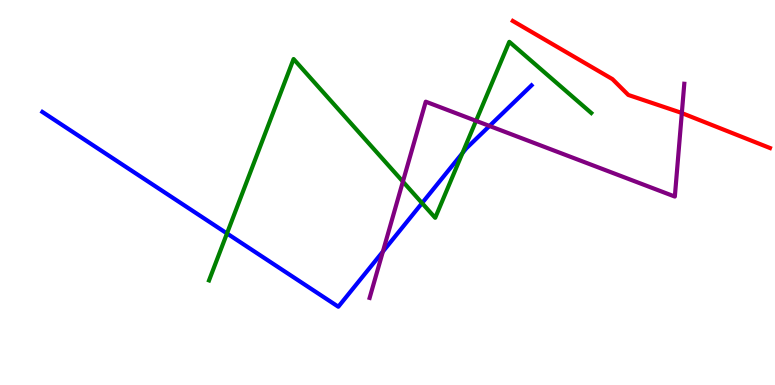[{'lines': ['blue', 'red'], 'intersections': []}, {'lines': ['green', 'red'], 'intersections': []}, {'lines': ['purple', 'red'], 'intersections': [{'x': 8.8, 'y': 7.06}]}, {'lines': ['blue', 'green'], 'intersections': [{'x': 2.93, 'y': 3.94}, {'x': 5.45, 'y': 4.72}, {'x': 5.97, 'y': 6.02}]}, {'lines': ['blue', 'purple'], 'intersections': [{'x': 4.94, 'y': 3.47}, {'x': 6.32, 'y': 6.73}]}, {'lines': ['green', 'purple'], 'intersections': [{'x': 5.2, 'y': 5.28}, {'x': 6.14, 'y': 6.86}]}]